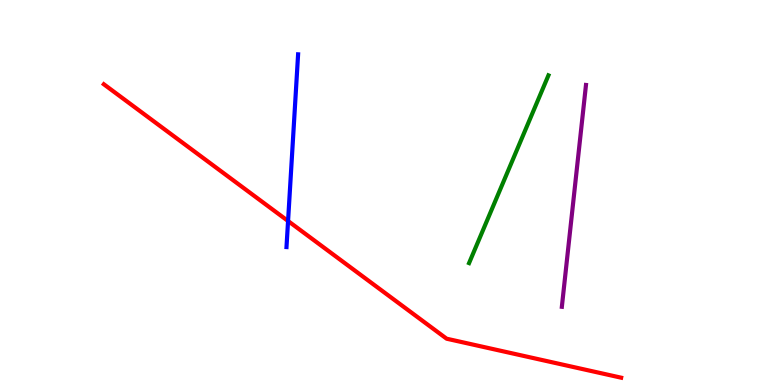[{'lines': ['blue', 'red'], 'intersections': [{'x': 3.72, 'y': 4.26}]}, {'lines': ['green', 'red'], 'intersections': []}, {'lines': ['purple', 'red'], 'intersections': []}, {'lines': ['blue', 'green'], 'intersections': []}, {'lines': ['blue', 'purple'], 'intersections': []}, {'lines': ['green', 'purple'], 'intersections': []}]